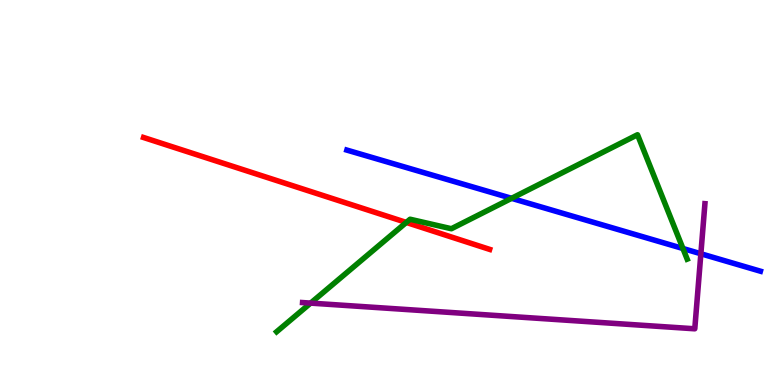[{'lines': ['blue', 'red'], 'intersections': []}, {'lines': ['green', 'red'], 'intersections': [{'x': 5.24, 'y': 4.22}]}, {'lines': ['purple', 'red'], 'intersections': []}, {'lines': ['blue', 'green'], 'intersections': [{'x': 6.6, 'y': 4.85}, {'x': 8.81, 'y': 3.55}]}, {'lines': ['blue', 'purple'], 'intersections': [{'x': 9.04, 'y': 3.41}]}, {'lines': ['green', 'purple'], 'intersections': [{'x': 4.01, 'y': 2.13}]}]